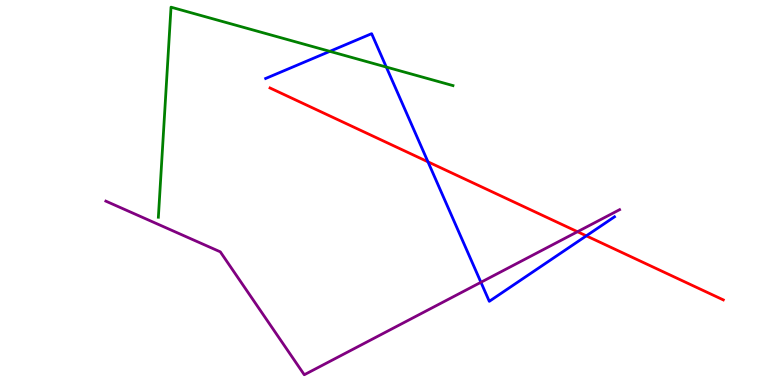[{'lines': ['blue', 'red'], 'intersections': [{'x': 5.52, 'y': 5.8}, {'x': 7.57, 'y': 3.87}]}, {'lines': ['green', 'red'], 'intersections': []}, {'lines': ['purple', 'red'], 'intersections': [{'x': 7.45, 'y': 3.98}]}, {'lines': ['blue', 'green'], 'intersections': [{'x': 4.26, 'y': 8.67}, {'x': 4.98, 'y': 8.26}]}, {'lines': ['blue', 'purple'], 'intersections': [{'x': 6.21, 'y': 2.67}]}, {'lines': ['green', 'purple'], 'intersections': []}]